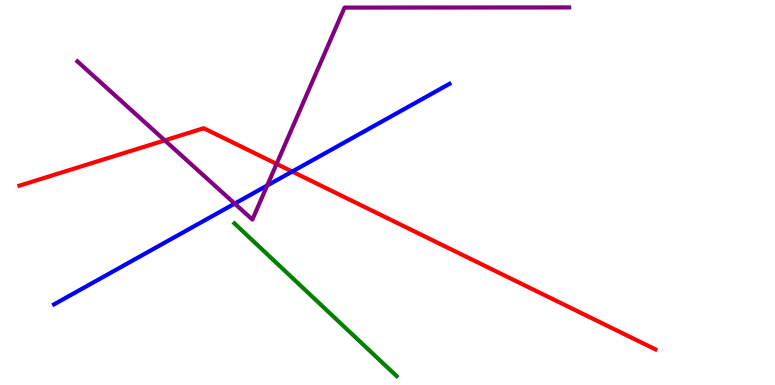[{'lines': ['blue', 'red'], 'intersections': [{'x': 3.77, 'y': 5.54}]}, {'lines': ['green', 'red'], 'intersections': []}, {'lines': ['purple', 'red'], 'intersections': [{'x': 2.13, 'y': 6.35}, {'x': 3.57, 'y': 5.74}]}, {'lines': ['blue', 'green'], 'intersections': []}, {'lines': ['blue', 'purple'], 'intersections': [{'x': 3.03, 'y': 4.71}, {'x': 3.45, 'y': 5.18}]}, {'lines': ['green', 'purple'], 'intersections': []}]